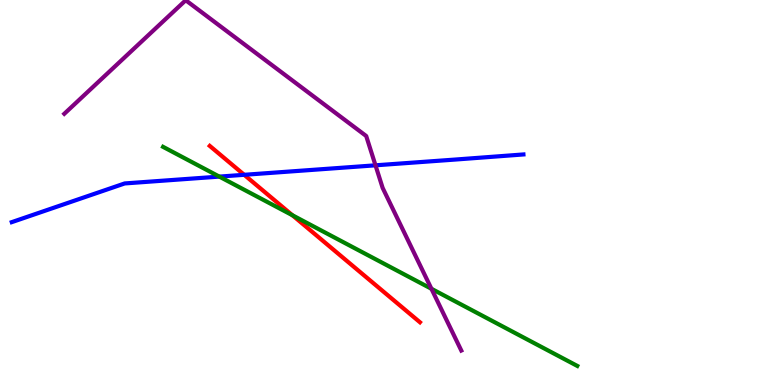[{'lines': ['blue', 'red'], 'intersections': [{'x': 3.15, 'y': 5.46}]}, {'lines': ['green', 'red'], 'intersections': [{'x': 3.77, 'y': 4.41}]}, {'lines': ['purple', 'red'], 'intersections': []}, {'lines': ['blue', 'green'], 'intersections': [{'x': 2.83, 'y': 5.41}]}, {'lines': ['blue', 'purple'], 'intersections': [{'x': 4.85, 'y': 5.71}]}, {'lines': ['green', 'purple'], 'intersections': [{'x': 5.57, 'y': 2.5}]}]